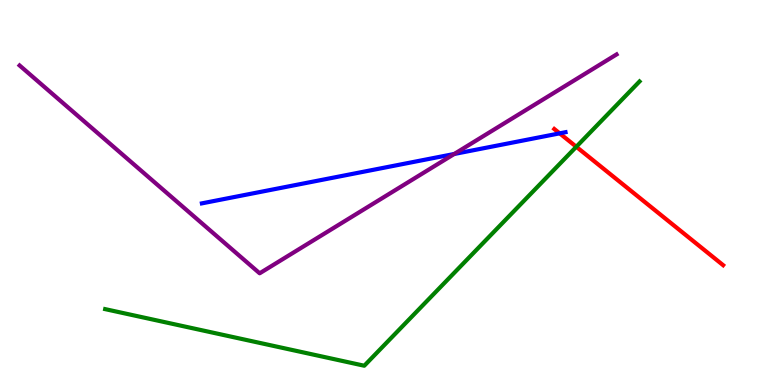[{'lines': ['blue', 'red'], 'intersections': [{'x': 7.22, 'y': 6.54}]}, {'lines': ['green', 'red'], 'intersections': [{'x': 7.44, 'y': 6.19}]}, {'lines': ['purple', 'red'], 'intersections': []}, {'lines': ['blue', 'green'], 'intersections': []}, {'lines': ['blue', 'purple'], 'intersections': [{'x': 5.86, 'y': 6.0}]}, {'lines': ['green', 'purple'], 'intersections': []}]